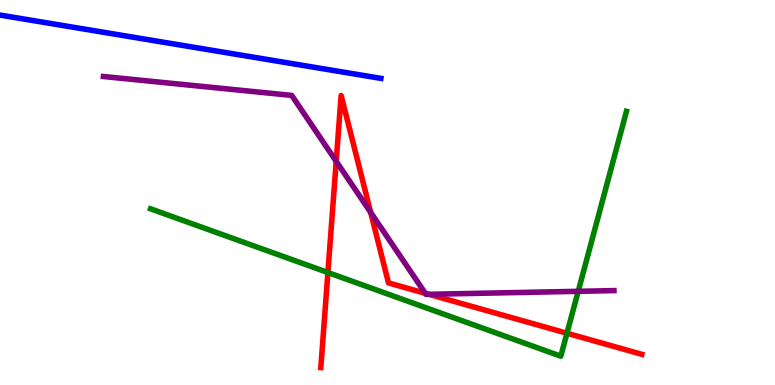[{'lines': ['blue', 'red'], 'intersections': []}, {'lines': ['green', 'red'], 'intersections': [{'x': 4.23, 'y': 2.92}, {'x': 7.32, 'y': 1.34}]}, {'lines': ['purple', 'red'], 'intersections': [{'x': 4.34, 'y': 5.81}, {'x': 4.78, 'y': 4.48}, {'x': 5.49, 'y': 2.38}, {'x': 5.53, 'y': 2.36}]}, {'lines': ['blue', 'green'], 'intersections': []}, {'lines': ['blue', 'purple'], 'intersections': []}, {'lines': ['green', 'purple'], 'intersections': [{'x': 7.46, 'y': 2.43}]}]